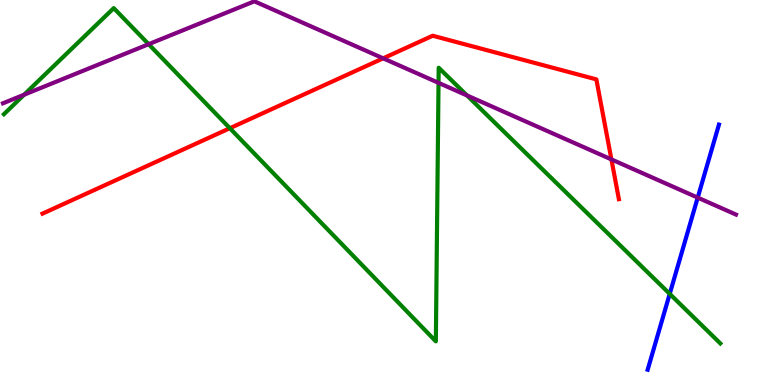[{'lines': ['blue', 'red'], 'intersections': []}, {'lines': ['green', 'red'], 'intersections': [{'x': 2.97, 'y': 6.67}]}, {'lines': ['purple', 'red'], 'intersections': [{'x': 4.94, 'y': 8.49}, {'x': 7.89, 'y': 5.86}]}, {'lines': ['blue', 'green'], 'intersections': [{'x': 8.64, 'y': 2.37}]}, {'lines': ['blue', 'purple'], 'intersections': [{'x': 9.0, 'y': 4.87}]}, {'lines': ['green', 'purple'], 'intersections': [{'x': 0.311, 'y': 7.54}, {'x': 1.92, 'y': 8.85}, {'x': 5.66, 'y': 7.85}, {'x': 6.03, 'y': 7.52}]}]